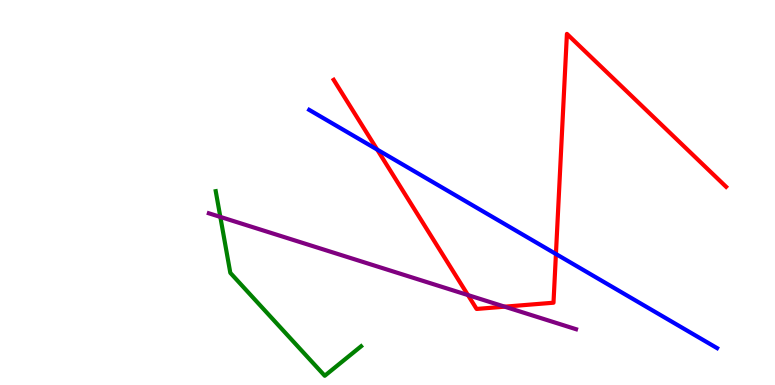[{'lines': ['blue', 'red'], 'intersections': [{'x': 4.87, 'y': 6.11}, {'x': 7.17, 'y': 3.4}]}, {'lines': ['green', 'red'], 'intersections': []}, {'lines': ['purple', 'red'], 'intersections': [{'x': 6.04, 'y': 2.34}, {'x': 6.51, 'y': 2.03}]}, {'lines': ['blue', 'green'], 'intersections': []}, {'lines': ['blue', 'purple'], 'intersections': []}, {'lines': ['green', 'purple'], 'intersections': [{'x': 2.84, 'y': 4.37}]}]